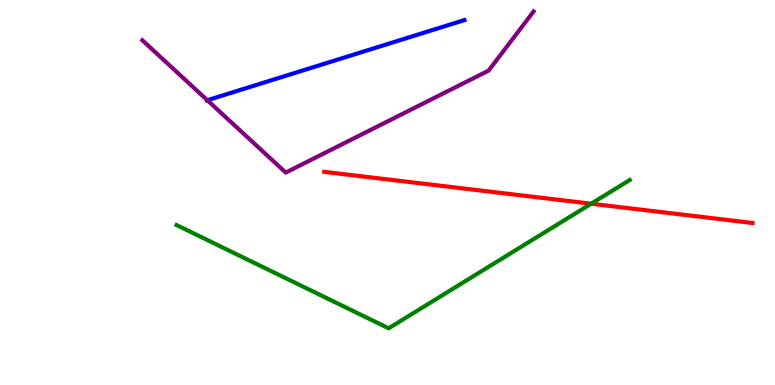[{'lines': ['blue', 'red'], 'intersections': []}, {'lines': ['green', 'red'], 'intersections': [{'x': 7.63, 'y': 4.71}]}, {'lines': ['purple', 'red'], 'intersections': []}, {'lines': ['blue', 'green'], 'intersections': []}, {'lines': ['blue', 'purple'], 'intersections': [{'x': 2.68, 'y': 7.4}]}, {'lines': ['green', 'purple'], 'intersections': []}]